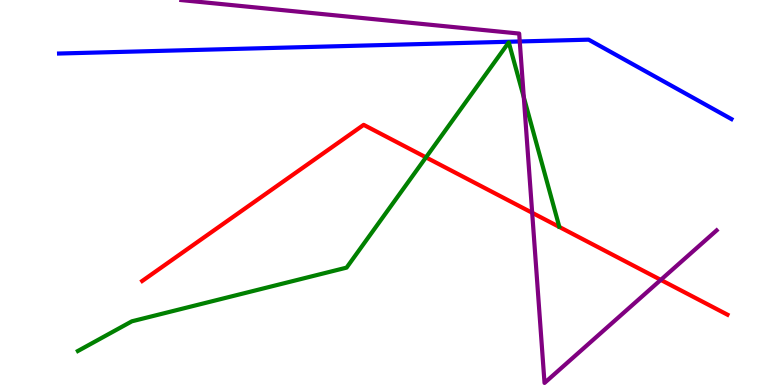[{'lines': ['blue', 'red'], 'intersections': []}, {'lines': ['green', 'red'], 'intersections': [{'x': 5.5, 'y': 5.91}]}, {'lines': ['purple', 'red'], 'intersections': [{'x': 6.87, 'y': 4.47}, {'x': 8.53, 'y': 2.73}]}, {'lines': ['blue', 'green'], 'intersections': []}, {'lines': ['blue', 'purple'], 'intersections': [{'x': 6.71, 'y': 8.92}]}, {'lines': ['green', 'purple'], 'intersections': [{'x': 6.76, 'y': 7.47}]}]